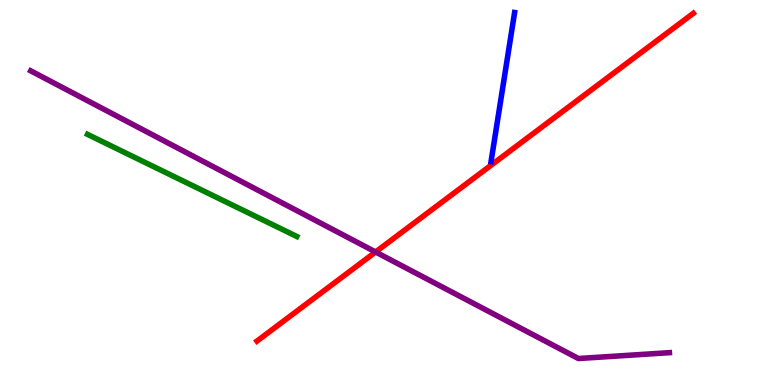[{'lines': ['blue', 'red'], 'intersections': []}, {'lines': ['green', 'red'], 'intersections': []}, {'lines': ['purple', 'red'], 'intersections': [{'x': 4.85, 'y': 3.45}]}, {'lines': ['blue', 'green'], 'intersections': []}, {'lines': ['blue', 'purple'], 'intersections': []}, {'lines': ['green', 'purple'], 'intersections': []}]